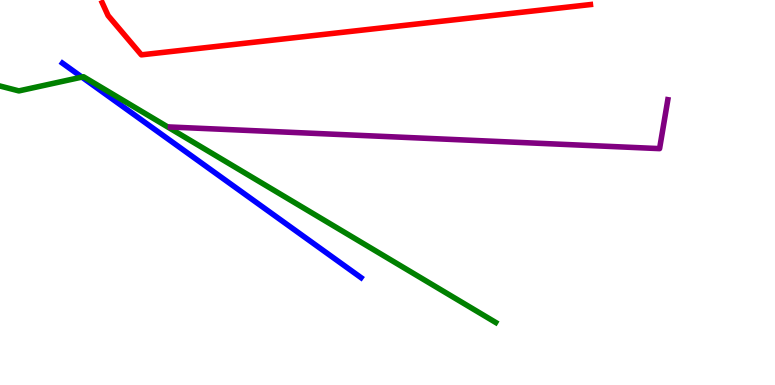[{'lines': ['blue', 'red'], 'intersections': []}, {'lines': ['green', 'red'], 'intersections': []}, {'lines': ['purple', 'red'], 'intersections': []}, {'lines': ['blue', 'green'], 'intersections': [{'x': 1.06, 'y': 8.0}]}, {'lines': ['blue', 'purple'], 'intersections': []}, {'lines': ['green', 'purple'], 'intersections': []}]